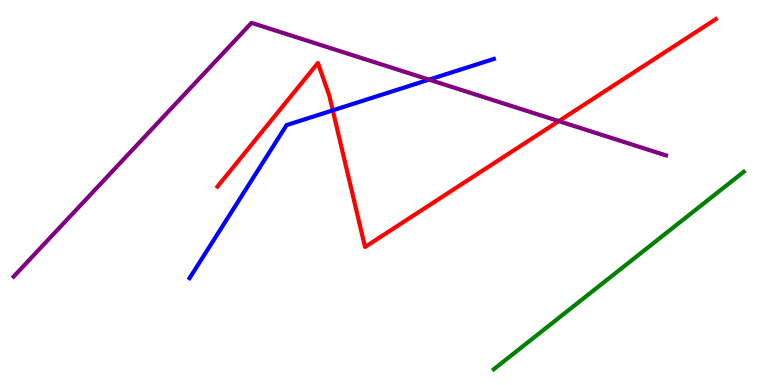[{'lines': ['blue', 'red'], 'intersections': [{'x': 4.29, 'y': 7.13}]}, {'lines': ['green', 'red'], 'intersections': []}, {'lines': ['purple', 'red'], 'intersections': [{'x': 7.21, 'y': 6.85}]}, {'lines': ['blue', 'green'], 'intersections': []}, {'lines': ['blue', 'purple'], 'intersections': [{'x': 5.54, 'y': 7.93}]}, {'lines': ['green', 'purple'], 'intersections': []}]